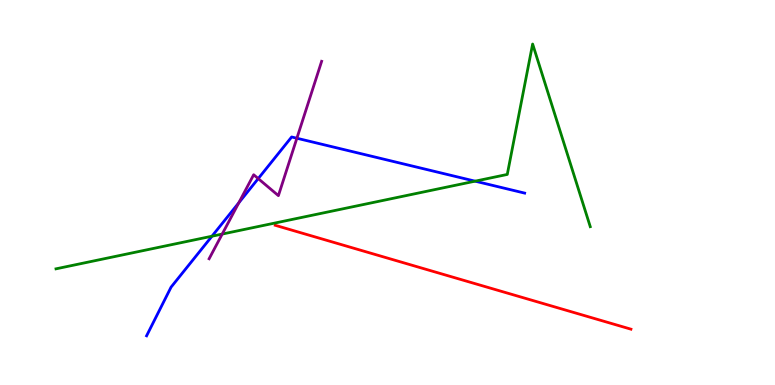[{'lines': ['blue', 'red'], 'intersections': []}, {'lines': ['green', 'red'], 'intersections': []}, {'lines': ['purple', 'red'], 'intersections': []}, {'lines': ['blue', 'green'], 'intersections': [{'x': 2.74, 'y': 3.86}, {'x': 6.13, 'y': 5.29}]}, {'lines': ['blue', 'purple'], 'intersections': [{'x': 3.08, 'y': 4.73}, {'x': 3.33, 'y': 5.36}, {'x': 3.83, 'y': 6.41}]}, {'lines': ['green', 'purple'], 'intersections': [{'x': 2.87, 'y': 3.92}]}]